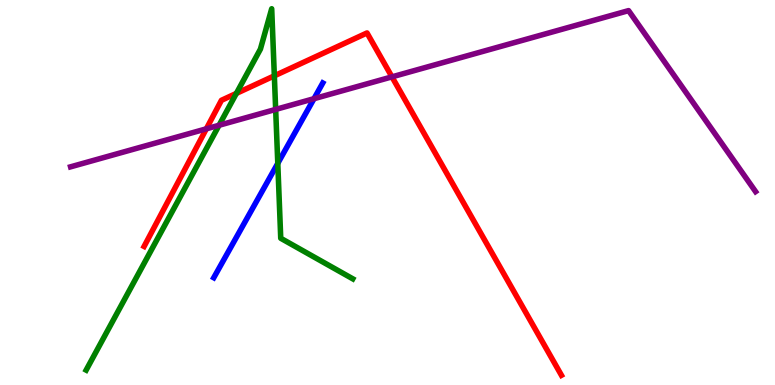[{'lines': ['blue', 'red'], 'intersections': []}, {'lines': ['green', 'red'], 'intersections': [{'x': 3.05, 'y': 7.57}, {'x': 3.54, 'y': 8.03}]}, {'lines': ['purple', 'red'], 'intersections': [{'x': 2.66, 'y': 6.65}, {'x': 5.06, 'y': 8.0}]}, {'lines': ['blue', 'green'], 'intersections': [{'x': 3.58, 'y': 5.76}]}, {'lines': ['blue', 'purple'], 'intersections': [{'x': 4.05, 'y': 7.44}]}, {'lines': ['green', 'purple'], 'intersections': [{'x': 2.83, 'y': 6.75}, {'x': 3.56, 'y': 7.16}]}]